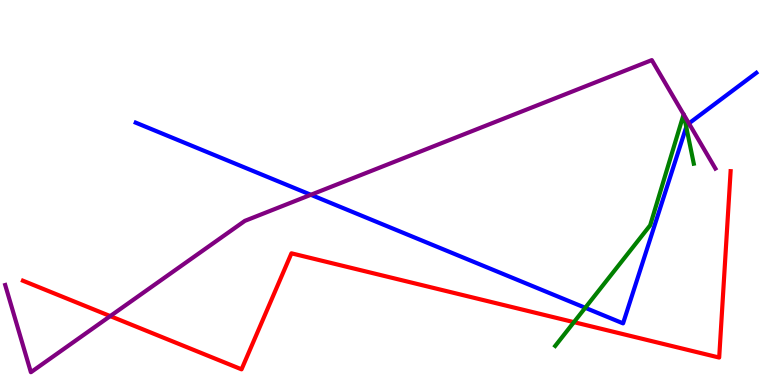[{'lines': ['blue', 'red'], 'intersections': []}, {'lines': ['green', 'red'], 'intersections': [{'x': 7.41, 'y': 1.63}]}, {'lines': ['purple', 'red'], 'intersections': [{'x': 1.42, 'y': 1.79}]}, {'lines': ['blue', 'green'], 'intersections': [{'x': 7.55, 'y': 2.01}, {'x': 8.86, 'y': 6.7}]}, {'lines': ['blue', 'purple'], 'intersections': [{'x': 4.01, 'y': 4.94}, {'x': 8.89, 'y': 6.79}]}, {'lines': ['green', 'purple'], 'intersections': [{'x': 8.82, 'y': 7.03}, {'x': 8.82, 'y': 7.02}]}]